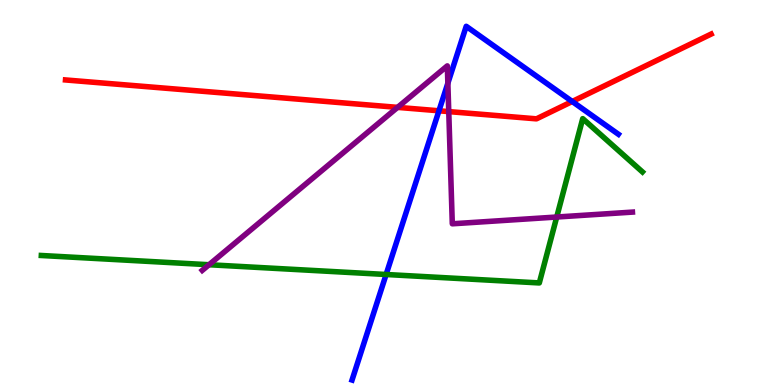[{'lines': ['blue', 'red'], 'intersections': [{'x': 5.66, 'y': 7.12}, {'x': 7.38, 'y': 7.36}]}, {'lines': ['green', 'red'], 'intersections': []}, {'lines': ['purple', 'red'], 'intersections': [{'x': 5.13, 'y': 7.21}, {'x': 5.79, 'y': 7.1}]}, {'lines': ['blue', 'green'], 'intersections': [{'x': 4.98, 'y': 2.87}]}, {'lines': ['blue', 'purple'], 'intersections': [{'x': 5.78, 'y': 7.84}]}, {'lines': ['green', 'purple'], 'intersections': [{'x': 2.7, 'y': 3.12}, {'x': 7.18, 'y': 4.36}]}]